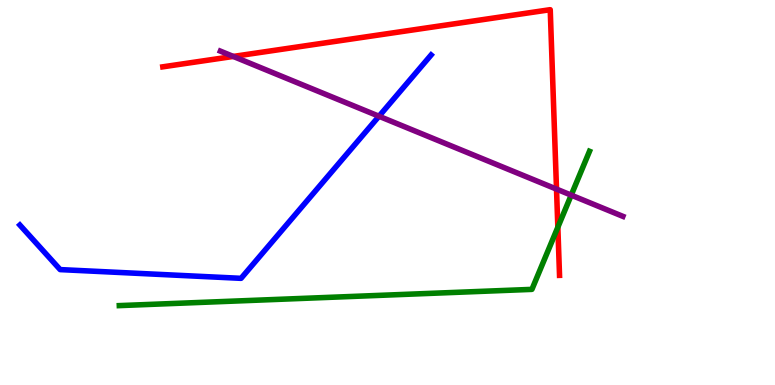[{'lines': ['blue', 'red'], 'intersections': []}, {'lines': ['green', 'red'], 'intersections': [{'x': 7.2, 'y': 4.1}]}, {'lines': ['purple', 'red'], 'intersections': [{'x': 3.01, 'y': 8.53}, {'x': 7.18, 'y': 5.09}]}, {'lines': ['blue', 'green'], 'intersections': []}, {'lines': ['blue', 'purple'], 'intersections': [{'x': 4.89, 'y': 6.98}]}, {'lines': ['green', 'purple'], 'intersections': [{'x': 7.37, 'y': 4.93}]}]